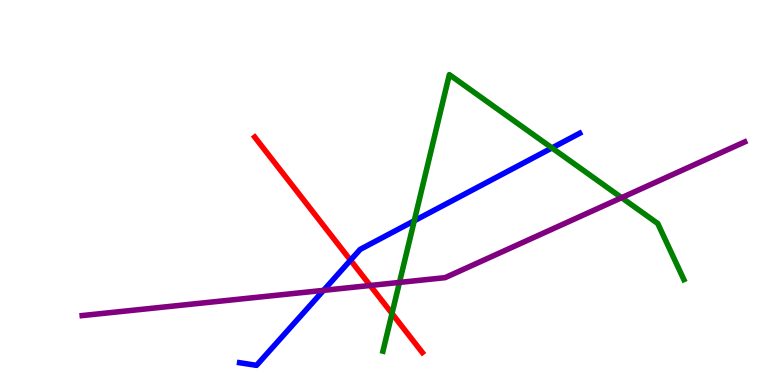[{'lines': ['blue', 'red'], 'intersections': [{'x': 4.52, 'y': 3.24}]}, {'lines': ['green', 'red'], 'intersections': [{'x': 5.06, 'y': 1.86}]}, {'lines': ['purple', 'red'], 'intersections': [{'x': 4.78, 'y': 2.58}]}, {'lines': ['blue', 'green'], 'intersections': [{'x': 5.35, 'y': 4.27}, {'x': 7.12, 'y': 6.16}]}, {'lines': ['blue', 'purple'], 'intersections': [{'x': 4.18, 'y': 2.46}]}, {'lines': ['green', 'purple'], 'intersections': [{'x': 5.15, 'y': 2.66}, {'x': 8.02, 'y': 4.87}]}]